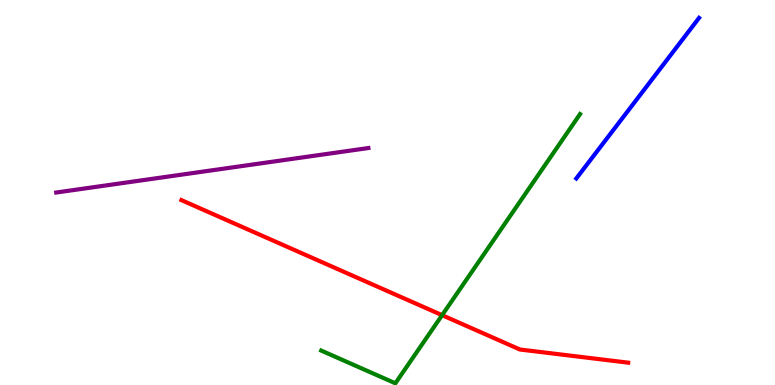[{'lines': ['blue', 'red'], 'intersections': []}, {'lines': ['green', 'red'], 'intersections': [{'x': 5.7, 'y': 1.81}]}, {'lines': ['purple', 'red'], 'intersections': []}, {'lines': ['blue', 'green'], 'intersections': []}, {'lines': ['blue', 'purple'], 'intersections': []}, {'lines': ['green', 'purple'], 'intersections': []}]